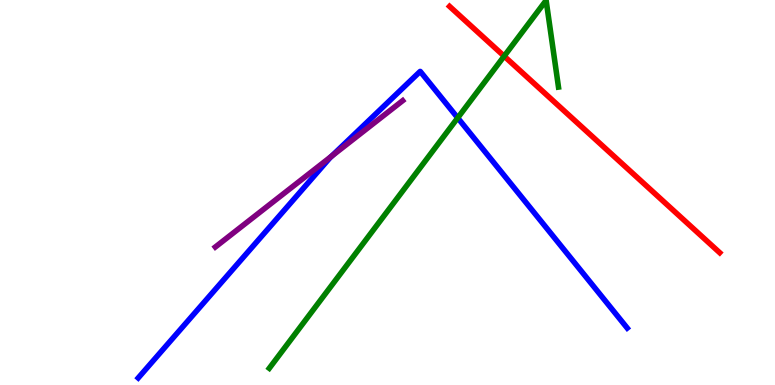[{'lines': ['blue', 'red'], 'intersections': []}, {'lines': ['green', 'red'], 'intersections': [{'x': 6.51, 'y': 8.54}]}, {'lines': ['purple', 'red'], 'intersections': []}, {'lines': ['blue', 'green'], 'intersections': [{'x': 5.91, 'y': 6.94}]}, {'lines': ['blue', 'purple'], 'intersections': [{'x': 4.28, 'y': 5.94}]}, {'lines': ['green', 'purple'], 'intersections': []}]